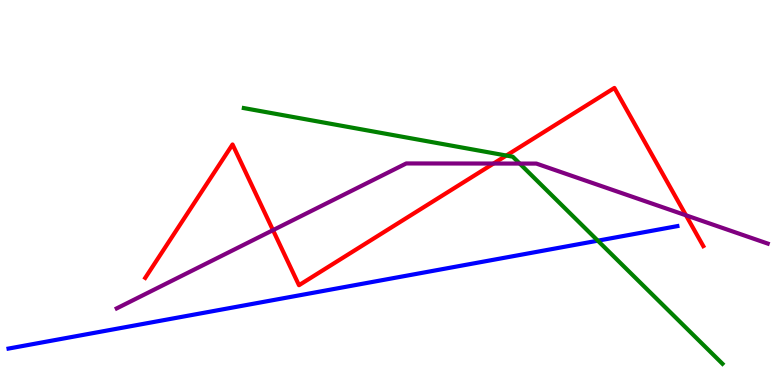[{'lines': ['blue', 'red'], 'intersections': []}, {'lines': ['green', 'red'], 'intersections': [{'x': 6.53, 'y': 5.96}]}, {'lines': ['purple', 'red'], 'intersections': [{'x': 3.52, 'y': 4.02}, {'x': 6.37, 'y': 5.75}, {'x': 8.85, 'y': 4.41}]}, {'lines': ['blue', 'green'], 'intersections': [{'x': 7.71, 'y': 3.75}]}, {'lines': ['blue', 'purple'], 'intersections': []}, {'lines': ['green', 'purple'], 'intersections': [{'x': 6.71, 'y': 5.75}]}]